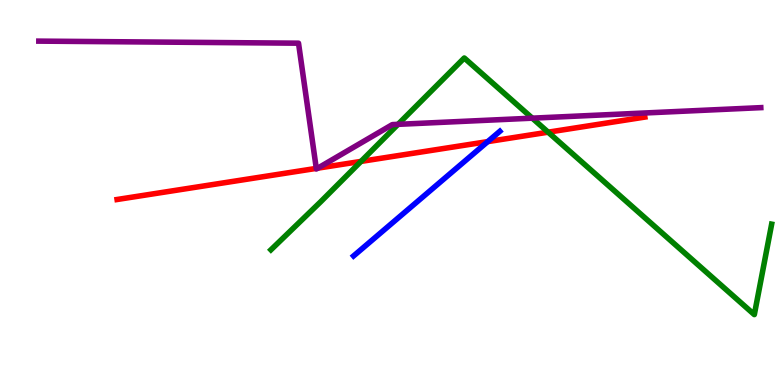[{'lines': ['blue', 'red'], 'intersections': [{'x': 6.29, 'y': 6.32}]}, {'lines': ['green', 'red'], 'intersections': [{'x': 4.66, 'y': 5.81}, {'x': 7.07, 'y': 6.57}]}, {'lines': ['purple', 'red'], 'intersections': [{'x': 4.08, 'y': 5.63}, {'x': 4.1, 'y': 5.63}]}, {'lines': ['blue', 'green'], 'intersections': []}, {'lines': ['blue', 'purple'], 'intersections': []}, {'lines': ['green', 'purple'], 'intersections': [{'x': 5.14, 'y': 6.77}, {'x': 6.87, 'y': 6.93}]}]